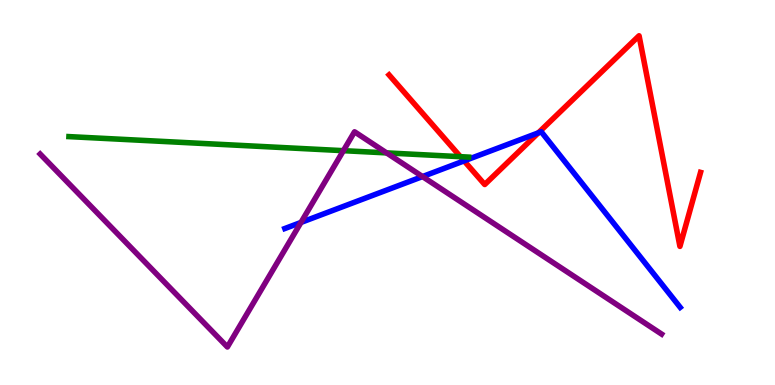[{'lines': ['blue', 'red'], 'intersections': [{'x': 5.99, 'y': 5.82}, {'x': 6.95, 'y': 6.55}]}, {'lines': ['green', 'red'], 'intersections': [{'x': 5.94, 'y': 5.93}]}, {'lines': ['purple', 'red'], 'intersections': []}, {'lines': ['blue', 'green'], 'intersections': []}, {'lines': ['blue', 'purple'], 'intersections': [{'x': 3.88, 'y': 4.22}, {'x': 5.45, 'y': 5.41}]}, {'lines': ['green', 'purple'], 'intersections': [{'x': 4.43, 'y': 6.09}, {'x': 4.99, 'y': 6.03}]}]